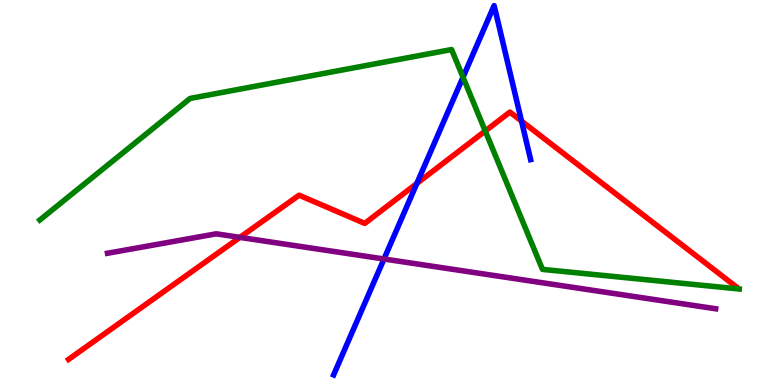[{'lines': ['blue', 'red'], 'intersections': [{'x': 5.38, 'y': 5.23}, {'x': 6.73, 'y': 6.86}]}, {'lines': ['green', 'red'], 'intersections': [{'x': 6.26, 'y': 6.6}]}, {'lines': ['purple', 'red'], 'intersections': [{'x': 3.1, 'y': 3.83}]}, {'lines': ['blue', 'green'], 'intersections': [{'x': 5.97, 'y': 7.99}]}, {'lines': ['blue', 'purple'], 'intersections': [{'x': 4.95, 'y': 3.27}]}, {'lines': ['green', 'purple'], 'intersections': []}]